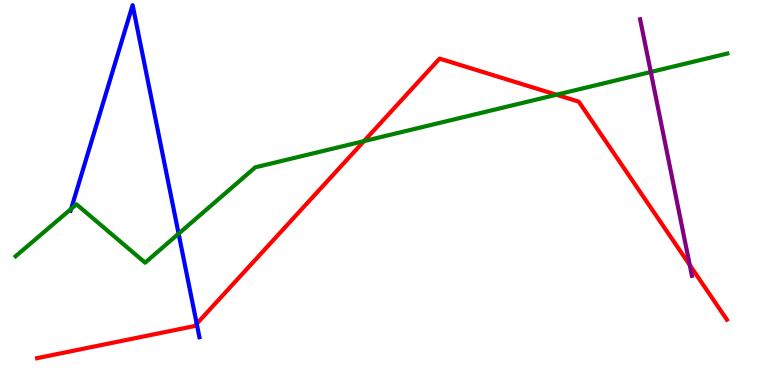[{'lines': ['blue', 'red'], 'intersections': [{'x': 2.54, 'y': 1.59}]}, {'lines': ['green', 'red'], 'intersections': [{'x': 4.7, 'y': 6.33}, {'x': 7.18, 'y': 7.54}]}, {'lines': ['purple', 'red'], 'intersections': [{'x': 8.9, 'y': 3.12}]}, {'lines': ['blue', 'green'], 'intersections': [{'x': 0.918, 'y': 4.57}, {'x': 2.3, 'y': 3.93}]}, {'lines': ['blue', 'purple'], 'intersections': []}, {'lines': ['green', 'purple'], 'intersections': [{'x': 8.4, 'y': 8.13}]}]